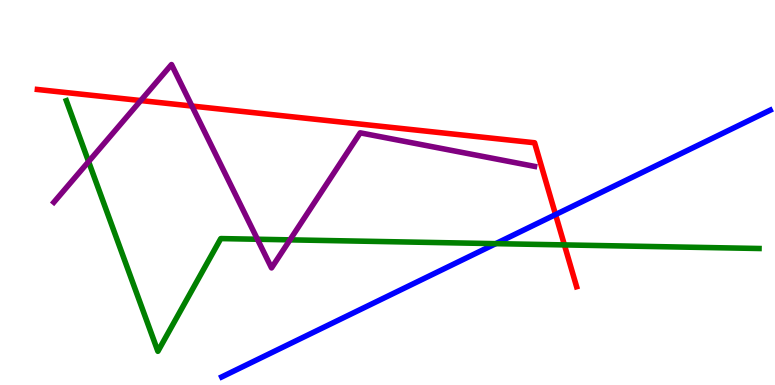[{'lines': ['blue', 'red'], 'intersections': [{'x': 7.17, 'y': 4.43}]}, {'lines': ['green', 'red'], 'intersections': [{'x': 7.28, 'y': 3.64}]}, {'lines': ['purple', 'red'], 'intersections': [{'x': 1.82, 'y': 7.39}, {'x': 2.48, 'y': 7.25}]}, {'lines': ['blue', 'green'], 'intersections': [{'x': 6.4, 'y': 3.67}]}, {'lines': ['blue', 'purple'], 'intersections': []}, {'lines': ['green', 'purple'], 'intersections': [{'x': 1.14, 'y': 5.8}, {'x': 3.32, 'y': 3.79}, {'x': 3.74, 'y': 3.77}]}]